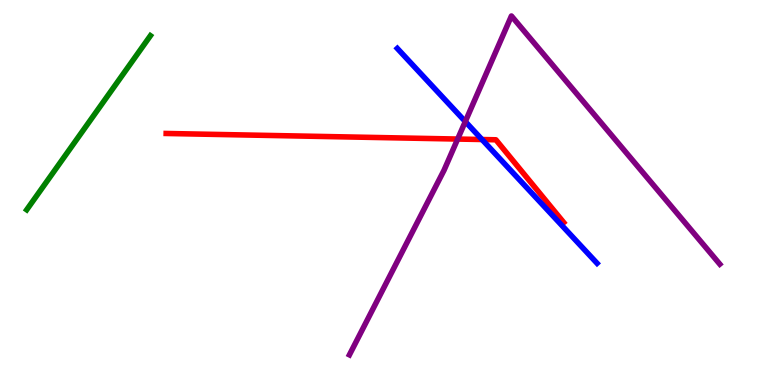[{'lines': ['blue', 'red'], 'intersections': [{'x': 6.22, 'y': 6.38}]}, {'lines': ['green', 'red'], 'intersections': []}, {'lines': ['purple', 'red'], 'intersections': [{'x': 5.91, 'y': 6.39}]}, {'lines': ['blue', 'green'], 'intersections': []}, {'lines': ['blue', 'purple'], 'intersections': [{'x': 6.0, 'y': 6.84}]}, {'lines': ['green', 'purple'], 'intersections': []}]